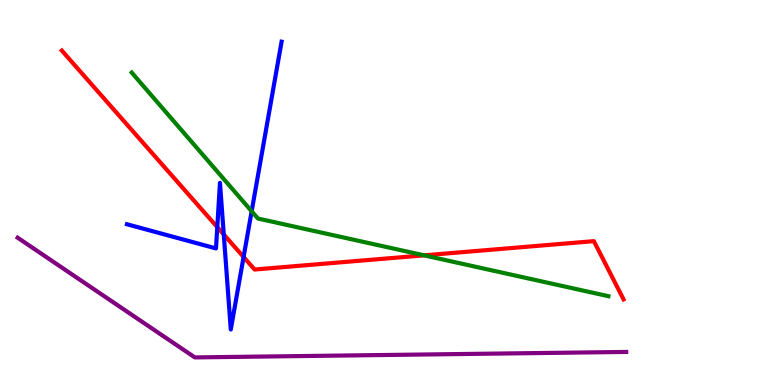[{'lines': ['blue', 'red'], 'intersections': [{'x': 2.8, 'y': 4.1}, {'x': 2.89, 'y': 3.91}, {'x': 3.14, 'y': 3.33}]}, {'lines': ['green', 'red'], 'intersections': [{'x': 5.47, 'y': 3.37}]}, {'lines': ['purple', 'red'], 'intersections': []}, {'lines': ['blue', 'green'], 'intersections': [{'x': 3.25, 'y': 4.51}]}, {'lines': ['blue', 'purple'], 'intersections': []}, {'lines': ['green', 'purple'], 'intersections': []}]